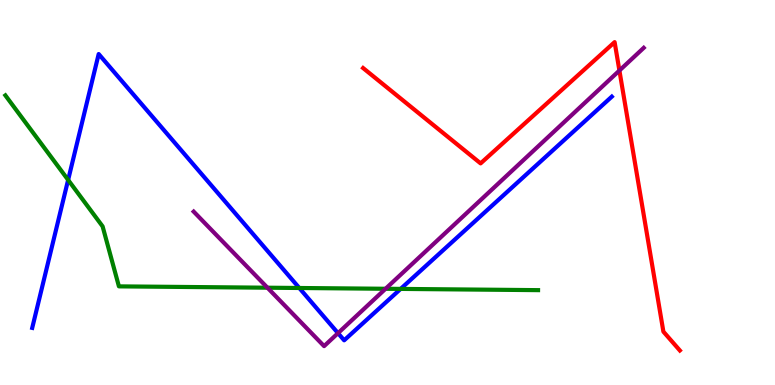[{'lines': ['blue', 'red'], 'intersections': []}, {'lines': ['green', 'red'], 'intersections': []}, {'lines': ['purple', 'red'], 'intersections': [{'x': 7.99, 'y': 8.17}]}, {'lines': ['blue', 'green'], 'intersections': [{'x': 0.879, 'y': 5.33}, {'x': 3.86, 'y': 2.52}, {'x': 5.17, 'y': 2.5}]}, {'lines': ['blue', 'purple'], 'intersections': [{'x': 4.36, 'y': 1.35}]}, {'lines': ['green', 'purple'], 'intersections': [{'x': 3.45, 'y': 2.53}, {'x': 4.97, 'y': 2.5}]}]